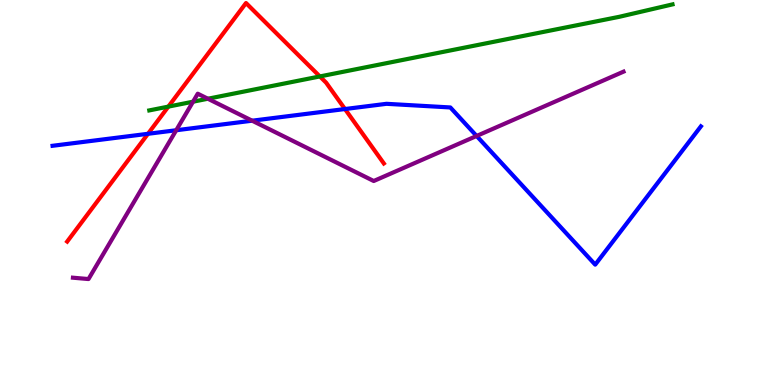[{'lines': ['blue', 'red'], 'intersections': [{'x': 1.91, 'y': 6.52}, {'x': 4.45, 'y': 7.17}]}, {'lines': ['green', 'red'], 'intersections': [{'x': 2.17, 'y': 7.23}, {'x': 4.13, 'y': 8.01}]}, {'lines': ['purple', 'red'], 'intersections': []}, {'lines': ['blue', 'green'], 'intersections': []}, {'lines': ['blue', 'purple'], 'intersections': [{'x': 2.27, 'y': 6.62}, {'x': 3.25, 'y': 6.86}, {'x': 6.15, 'y': 6.47}]}, {'lines': ['green', 'purple'], 'intersections': [{'x': 2.49, 'y': 7.36}, {'x': 2.68, 'y': 7.44}]}]